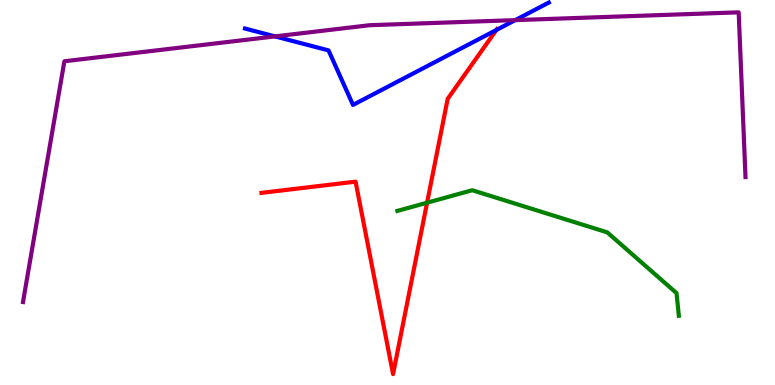[{'lines': ['blue', 'red'], 'intersections': [{'x': 6.4, 'y': 9.22}]}, {'lines': ['green', 'red'], 'intersections': [{'x': 5.51, 'y': 4.73}]}, {'lines': ['purple', 'red'], 'intersections': []}, {'lines': ['blue', 'green'], 'intersections': []}, {'lines': ['blue', 'purple'], 'intersections': [{'x': 3.55, 'y': 9.05}, {'x': 6.65, 'y': 9.48}]}, {'lines': ['green', 'purple'], 'intersections': []}]